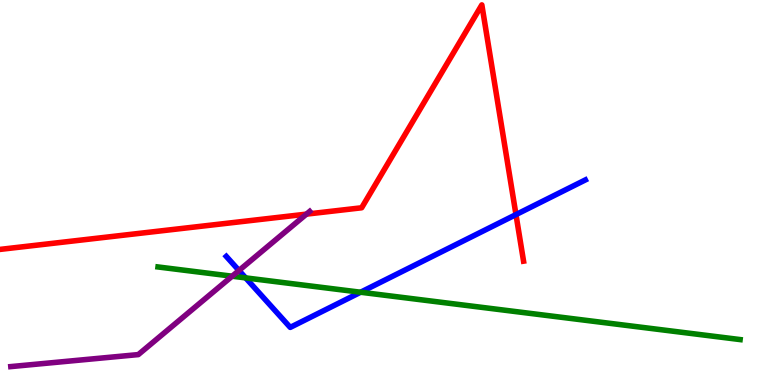[{'lines': ['blue', 'red'], 'intersections': [{'x': 6.66, 'y': 4.43}]}, {'lines': ['green', 'red'], 'intersections': []}, {'lines': ['purple', 'red'], 'intersections': [{'x': 3.95, 'y': 4.44}]}, {'lines': ['blue', 'green'], 'intersections': [{'x': 3.17, 'y': 2.78}, {'x': 4.65, 'y': 2.41}]}, {'lines': ['blue', 'purple'], 'intersections': [{'x': 3.08, 'y': 2.97}]}, {'lines': ['green', 'purple'], 'intersections': [{'x': 3.0, 'y': 2.83}]}]